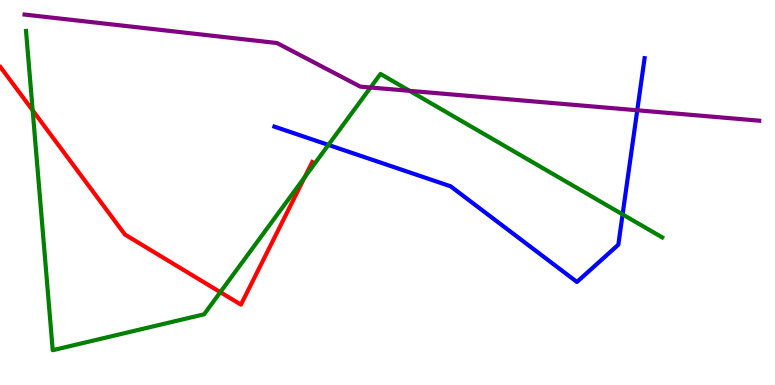[{'lines': ['blue', 'red'], 'intersections': []}, {'lines': ['green', 'red'], 'intersections': [{'x': 0.422, 'y': 7.13}, {'x': 2.84, 'y': 2.41}, {'x': 3.93, 'y': 5.4}]}, {'lines': ['purple', 'red'], 'intersections': []}, {'lines': ['blue', 'green'], 'intersections': [{'x': 4.24, 'y': 6.24}, {'x': 8.03, 'y': 4.43}]}, {'lines': ['blue', 'purple'], 'intersections': [{'x': 8.22, 'y': 7.14}]}, {'lines': ['green', 'purple'], 'intersections': [{'x': 4.78, 'y': 7.73}, {'x': 5.28, 'y': 7.64}]}]